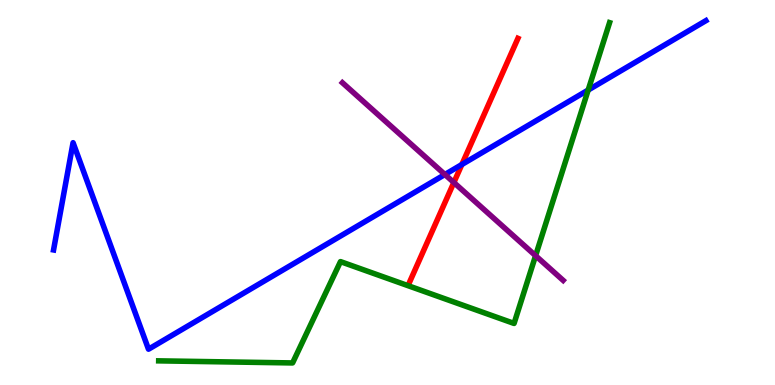[{'lines': ['blue', 'red'], 'intersections': [{'x': 5.96, 'y': 5.73}]}, {'lines': ['green', 'red'], 'intersections': []}, {'lines': ['purple', 'red'], 'intersections': [{'x': 5.86, 'y': 5.26}]}, {'lines': ['blue', 'green'], 'intersections': [{'x': 7.59, 'y': 7.66}]}, {'lines': ['blue', 'purple'], 'intersections': [{'x': 5.74, 'y': 5.47}]}, {'lines': ['green', 'purple'], 'intersections': [{'x': 6.91, 'y': 3.36}]}]